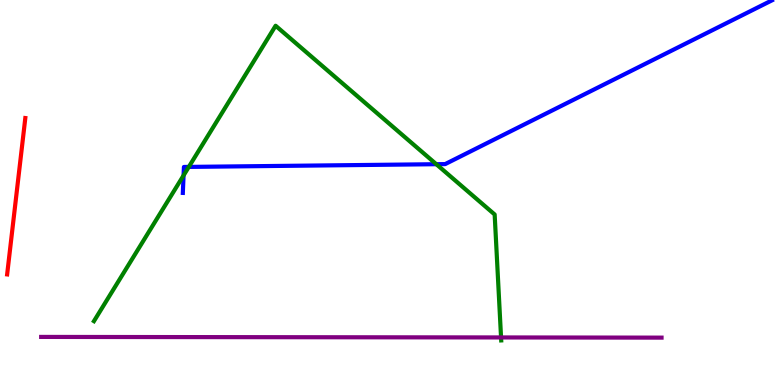[{'lines': ['blue', 'red'], 'intersections': []}, {'lines': ['green', 'red'], 'intersections': []}, {'lines': ['purple', 'red'], 'intersections': []}, {'lines': ['blue', 'green'], 'intersections': [{'x': 2.37, 'y': 5.44}, {'x': 2.44, 'y': 5.66}, {'x': 5.63, 'y': 5.73}]}, {'lines': ['blue', 'purple'], 'intersections': []}, {'lines': ['green', 'purple'], 'intersections': [{'x': 6.47, 'y': 1.24}]}]